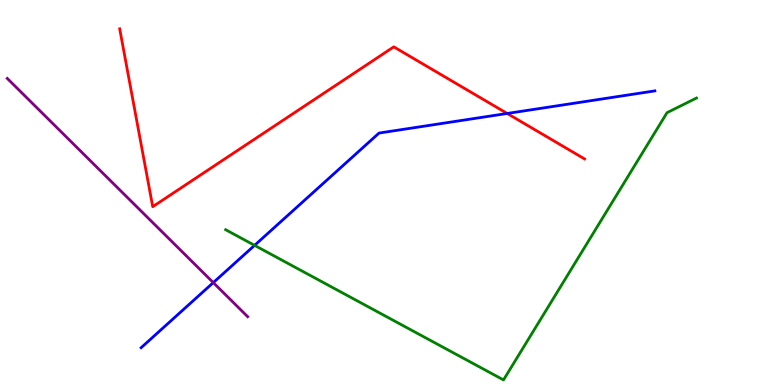[{'lines': ['blue', 'red'], 'intersections': [{'x': 6.54, 'y': 7.05}]}, {'lines': ['green', 'red'], 'intersections': []}, {'lines': ['purple', 'red'], 'intersections': []}, {'lines': ['blue', 'green'], 'intersections': [{'x': 3.28, 'y': 3.63}]}, {'lines': ['blue', 'purple'], 'intersections': [{'x': 2.75, 'y': 2.66}]}, {'lines': ['green', 'purple'], 'intersections': []}]